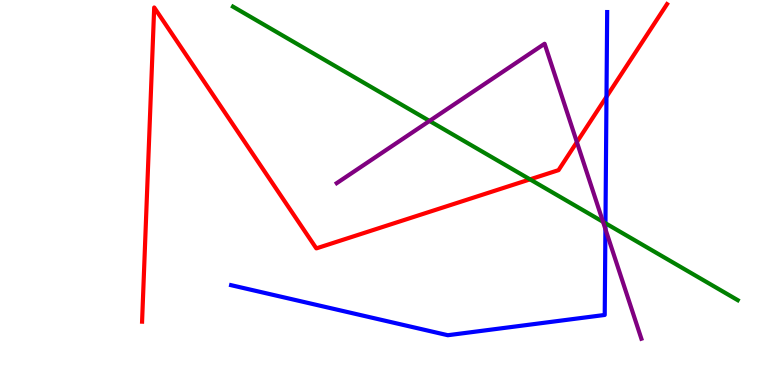[{'lines': ['blue', 'red'], 'intersections': [{'x': 7.83, 'y': 7.49}]}, {'lines': ['green', 'red'], 'intersections': [{'x': 6.84, 'y': 5.34}]}, {'lines': ['purple', 'red'], 'intersections': [{'x': 7.44, 'y': 6.31}]}, {'lines': ['blue', 'green'], 'intersections': [{'x': 7.81, 'y': 4.2}]}, {'lines': ['blue', 'purple'], 'intersections': [{'x': 7.81, 'y': 4.05}]}, {'lines': ['green', 'purple'], 'intersections': [{'x': 5.54, 'y': 6.86}, {'x': 7.78, 'y': 4.24}]}]